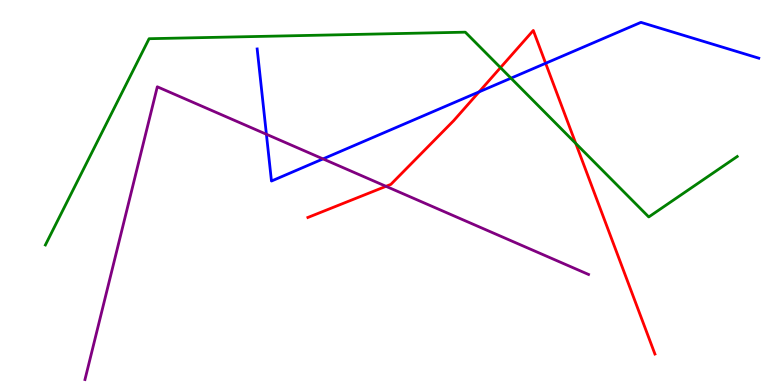[{'lines': ['blue', 'red'], 'intersections': [{'x': 6.18, 'y': 7.61}, {'x': 7.04, 'y': 8.36}]}, {'lines': ['green', 'red'], 'intersections': [{'x': 6.46, 'y': 8.24}, {'x': 7.43, 'y': 6.27}]}, {'lines': ['purple', 'red'], 'intersections': [{'x': 4.98, 'y': 5.16}]}, {'lines': ['blue', 'green'], 'intersections': [{'x': 6.59, 'y': 7.97}]}, {'lines': ['blue', 'purple'], 'intersections': [{'x': 3.44, 'y': 6.51}, {'x': 4.17, 'y': 5.87}]}, {'lines': ['green', 'purple'], 'intersections': []}]